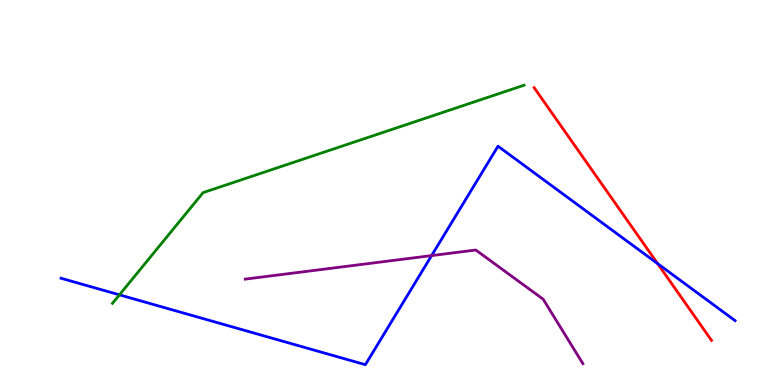[{'lines': ['blue', 'red'], 'intersections': [{'x': 8.49, 'y': 3.15}]}, {'lines': ['green', 'red'], 'intersections': []}, {'lines': ['purple', 'red'], 'intersections': []}, {'lines': ['blue', 'green'], 'intersections': [{'x': 1.54, 'y': 2.34}]}, {'lines': ['blue', 'purple'], 'intersections': [{'x': 5.57, 'y': 3.36}]}, {'lines': ['green', 'purple'], 'intersections': []}]